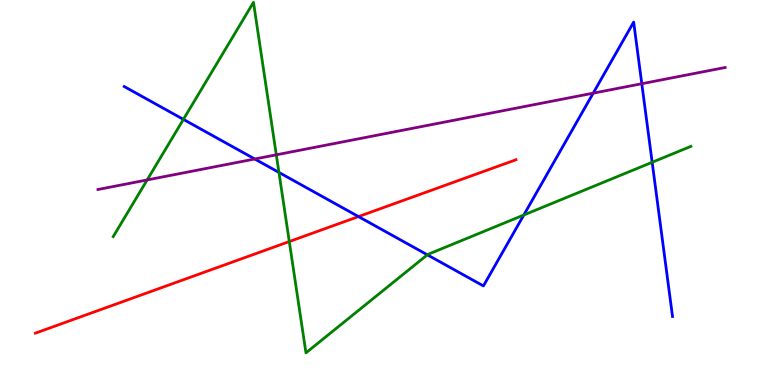[{'lines': ['blue', 'red'], 'intersections': [{'x': 4.63, 'y': 4.37}]}, {'lines': ['green', 'red'], 'intersections': [{'x': 3.73, 'y': 3.73}]}, {'lines': ['purple', 'red'], 'intersections': []}, {'lines': ['blue', 'green'], 'intersections': [{'x': 2.37, 'y': 6.9}, {'x': 3.6, 'y': 5.52}, {'x': 5.51, 'y': 3.38}, {'x': 6.76, 'y': 4.42}, {'x': 8.42, 'y': 5.78}]}, {'lines': ['blue', 'purple'], 'intersections': [{'x': 3.29, 'y': 5.87}, {'x': 7.65, 'y': 7.58}, {'x': 8.28, 'y': 7.83}]}, {'lines': ['green', 'purple'], 'intersections': [{'x': 1.9, 'y': 5.33}, {'x': 3.57, 'y': 5.98}]}]